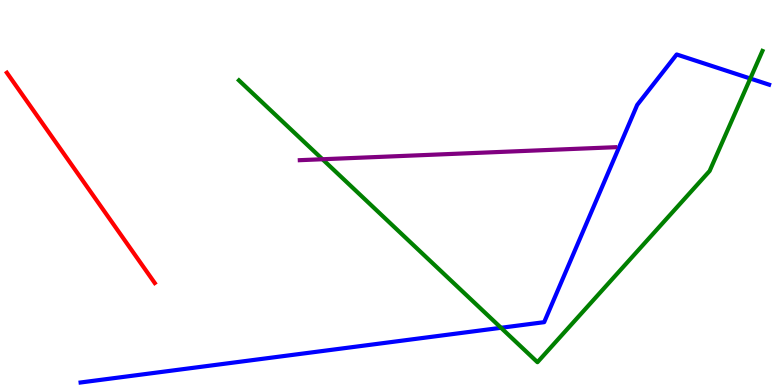[{'lines': ['blue', 'red'], 'intersections': []}, {'lines': ['green', 'red'], 'intersections': []}, {'lines': ['purple', 'red'], 'intersections': []}, {'lines': ['blue', 'green'], 'intersections': [{'x': 6.46, 'y': 1.49}, {'x': 9.68, 'y': 7.96}]}, {'lines': ['blue', 'purple'], 'intersections': []}, {'lines': ['green', 'purple'], 'intersections': [{'x': 4.16, 'y': 5.86}]}]